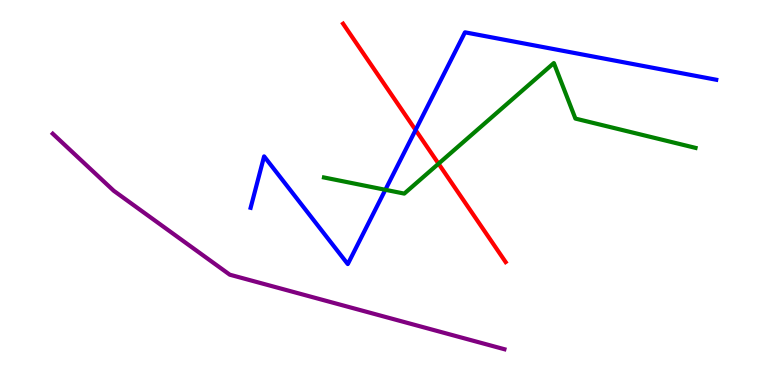[{'lines': ['blue', 'red'], 'intersections': [{'x': 5.36, 'y': 6.62}]}, {'lines': ['green', 'red'], 'intersections': [{'x': 5.66, 'y': 5.75}]}, {'lines': ['purple', 'red'], 'intersections': []}, {'lines': ['blue', 'green'], 'intersections': [{'x': 4.97, 'y': 5.07}]}, {'lines': ['blue', 'purple'], 'intersections': []}, {'lines': ['green', 'purple'], 'intersections': []}]